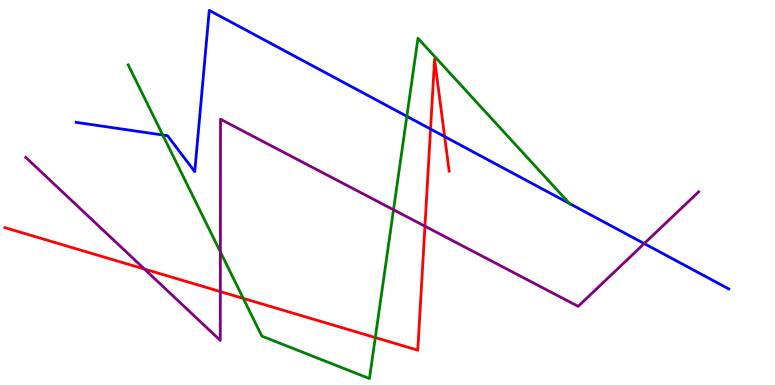[{'lines': ['blue', 'red'], 'intersections': [{'x': 5.56, 'y': 6.65}, {'x': 5.74, 'y': 6.45}]}, {'lines': ['green', 'red'], 'intersections': [{'x': 3.14, 'y': 2.25}, {'x': 4.84, 'y': 1.23}]}, {'lines': ['purple', 'red'], 'intersections': [{'x': 1.86, 'y': 3.01}, {'x': 2.84, 'y': 2.43}, {'x': 5.48, 'y': 4.12}]}, {'lines': ['blue', 'green'], 'intersections': [{'x': 2.1, 'y': 6.49}, {'x': 5.25, 'y': 6.98}, {'x': 7.35, 'y': 4.71}]}, {'lines': ['blue', 'purple'], 'intersections': [{'x': 8.31, 'y': 3.67}]}, {'lines': ['green', 'purple'], 'intersections': [{'x': 2.84, 'y': 3.46}, {'x': 5.08, 'y': 4.55}]}]